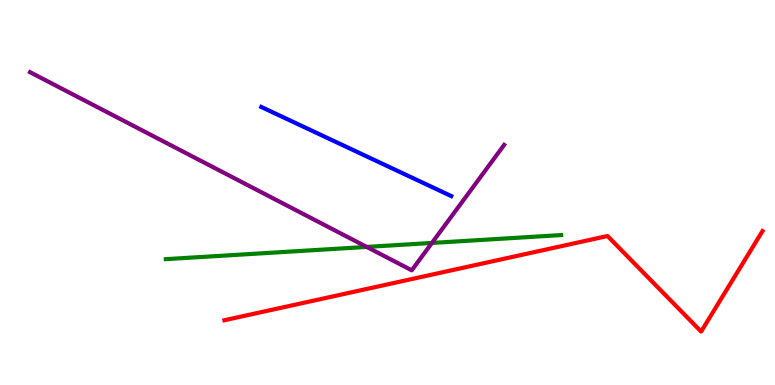[{'lines': ['blue', 'red'], 'intersections': []}, {'lines': ['green', 'red'], 'intersections': []}, {'lines': ['purple', 'red'], 'intersections': []}, {'lines': ['blue', 'green'], 'intersections': []}, {'lines': ['blue', 'purple'], 'intersections': []}, {'lines': ['green', 'purple'], 'intersections': [{'x': 4.73, 'y': 3.59}, {'x': 5.57, 'y': 3.69}]}]